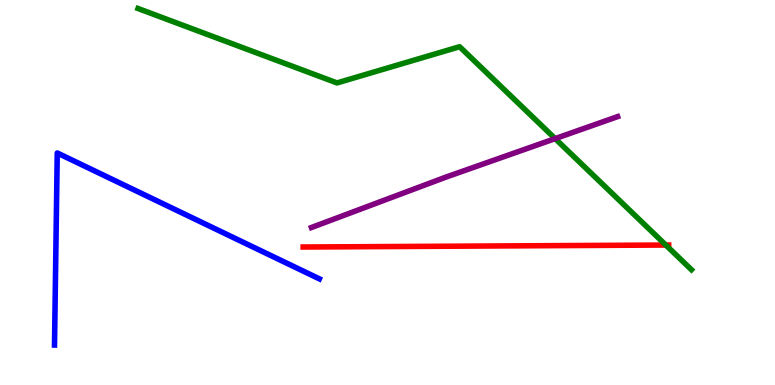[{'lines': ['blue', 'red'], 'intersections': []}, {'lines': ['green', 'red'], 'intersections': [{'x': 8.59, 'y': 3.64}]}, {'lines': ['purple', 'red'], 'intersections': []}, {'lines': ['blue', 'green'], 'intersections': []}, {'lines': ['blue', 'purple'], 'intersections': []}, {'lines': ['green', 'purple'], 'intersections': [{'x': 7.16, 'y': 6.4}]}]